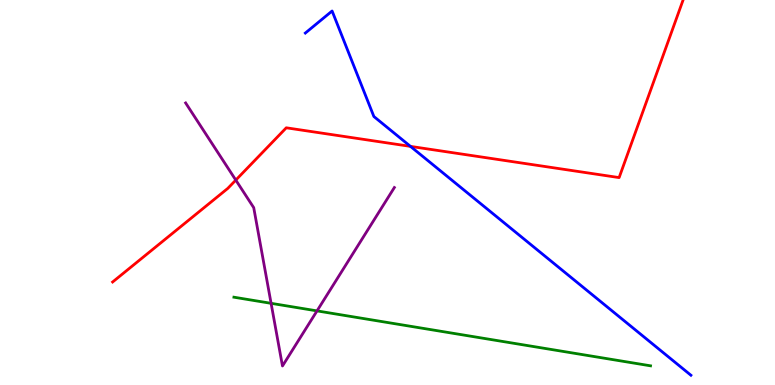[{'lines': ['blue', 'red'], 'intersections': [{'x': 5.3, 'y': 6.2}]}, {'lines': ['green', 'red'], 'intersections': []}, {'lines': ['purple', 'red'], 'intersections': [{'x': 3.04, 'y': 5.32}]}, {'lines': ['blue', 'green'], 'intersections': []}, {'lines': ['blue', 'purple'], 'intersections': []}, {'lines': ['green', 'purple'], 'intersections': [{'x': 3.5, 'y': 2.12}, {'x': 4.09, 'y': 1.93}]}]